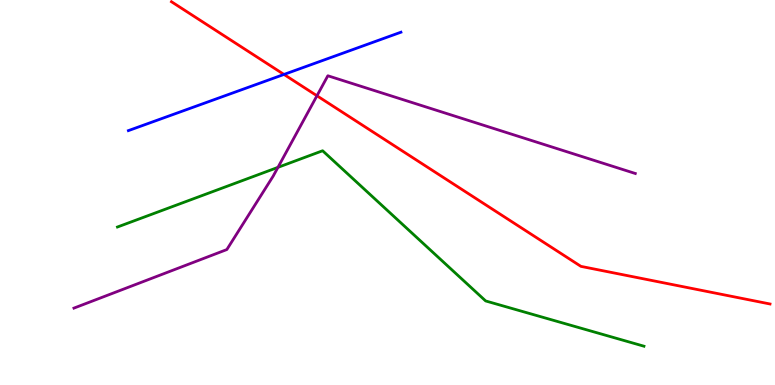[{'lines': ['blue', 'red'], 'intersections': [{'x': 3.66, 'y': 8.07}]}, {'lines': ['green', 'red'], 'intersections': []}, {'lines': ['purple', 'red'], 'intersections': [{'x': 4.09, 'y': 7.51}]}, {'lines': ['blue', 'green'], 'intersections': []}, {'lines': ['blue', 'purple'], 'intersections': []}, {'lines': ['green', 'purple'], 'intersections': [{'x': 3.59, 'y': 5.65}]}]